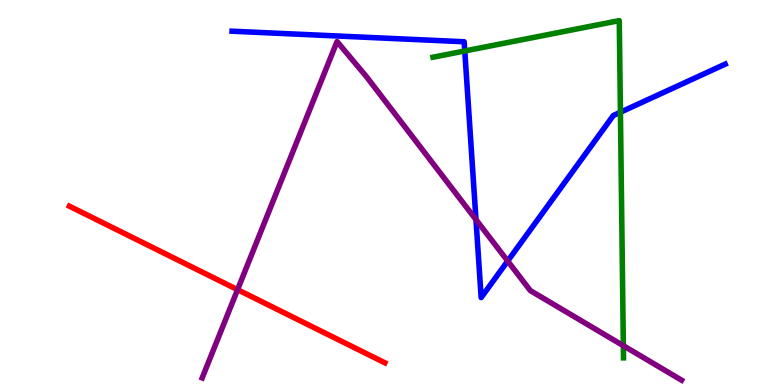[{'lines': ['blue', 'red'], 'intersections': []}, {'lines': ['green', 'red'], 'intersections': []}, {'lines': ['purple', 'red'], 'intersections': [{'x': 3.07, 'y': 2.48}]}, {'lines': ['blue', 'green'], 'intersections': [{'x': 6.0, 'y': 8.68}, {'x': 8.01, 'y': 7.08}]}, {'lines': ['blue', 'purple'], 'intersections': [{'x': 6.14, 'y': 4.3}, {'x': 6.55, 'y': 3.22}]}, {'lines': ['green', 'purple'], 'intersections': [{'x': 8.04, 'y': 1.02}]}]